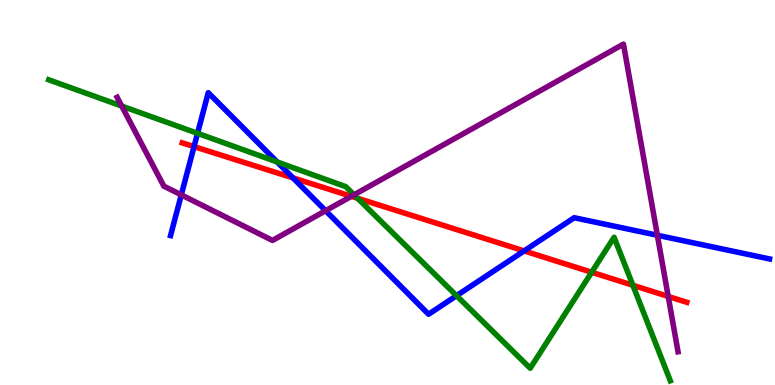[{'lines': ['blue', 'red'], 'intersections': [{'x': 2.5, 'y': 6.19}, {'x': 3.78, 'y': 5.38}, {'x': 6.76, 'y': 3.48}]}, {'lines': ['green', 'red'], 'intersections': [{'x': 4.61, 'y': 4.85}, {'x': 7.63, 'y': 2.93}, {'x': 8.17, 'y': 2.59}]}, {'lines': ['purple', 'red'], 'intersections': [{'x': 4.53, 'y': 4.9}, {'x': 8.62, 'y': 2.3}]}, {'lines': ['blue', 'green'], 'intersections': [{'x': 2.55, 'y': 6.54}, {'x': 3.58, 'y': 5.79}, {'x': 5.89, 'y': 2.32}]}, {'lines': ['blue', 'purple'], 'intersections': [{'x': 2.34, 'y': 4.94}, {'x': 4.2, 'y': 4.53}, {'x': 8.48, 'y': 3.89}]}, {'lines': ['green', 'purple'], 'intersections': [{'x': 1.57, 'y': 7.25}, {'x': 4.57, 'y': 4.94}]}]